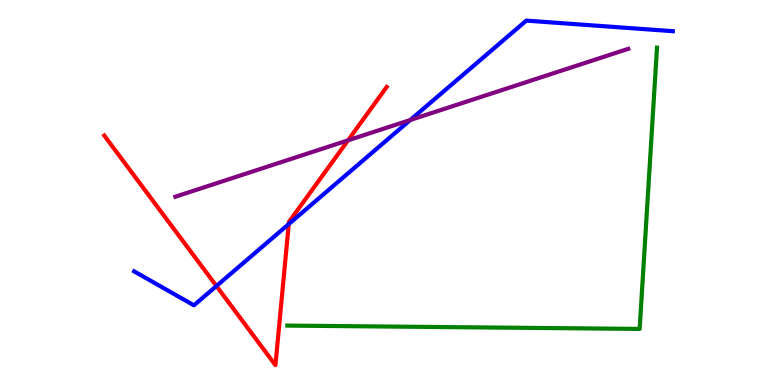[{'lines': ['blue', 'red'], 'intersections': [{'x': 2.79, 'y': 2.57}, {'x': 3.73, 'y': 4.18}]}, {'lines': ['green', 'red'], 'intersections': []}, {'lines': ['purple', 'red'], 'intersections': [{'x': 4.49, 'y': 6.36}]}, {'lines': ['blue', 'green'], 'intersections': []}, {'lines': ['blue', 'purple'], 'intersections': [{'x': 5.29, 'y': 6.88}]}, {'lines': ['green', 'purple'], 'intersections': []}]